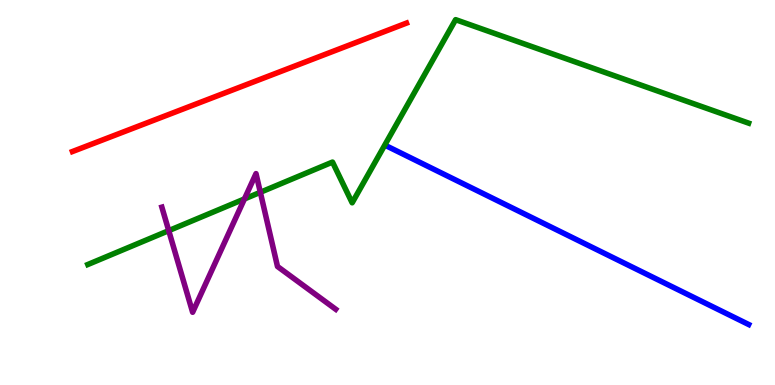[{'lines': ['blue', 'red'], 'intersections': []}, {'lines': ['green', 'red'], 'intersections': []}, {'lines': ['purple', 'red'], 'intersections': []}, {'lines': ['blue', 'green'], 'intersections': []}, {'lines': ['blue', 'purple'], 'intersections': []}, {'lines': ['green', 'purple'], 'intersections': [{'x': 2.18, 'y': 4.01}, {'x': 3.15, 'y': 4.83}, {'x': 3.36, 'y': 5.01}]}]